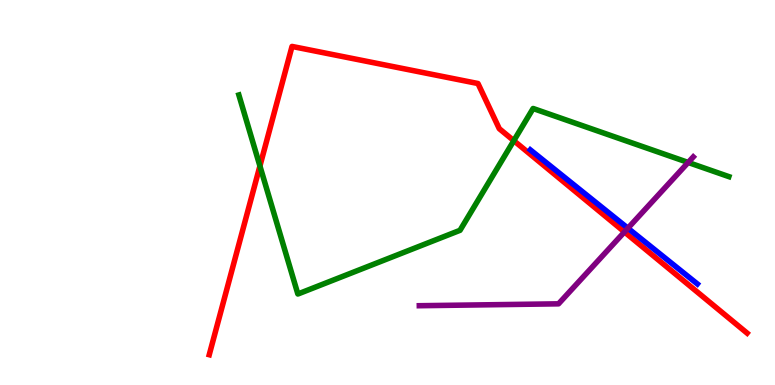[{'lines': ['blue', 'red'], 'intersections': []}, {'lines': ['green', 'red'], 'intersections': [{'x': 3.35, 'y': 5.69}, {'x': 6.63, 'y': 6.35}]}, {'lines': ['purple', 'red'], 'intersections': [{'x': 8.06, 'y': 3.98}]}, {'lines': ['blue', 'green'], 'intersections': []}, {'lines': ['blue', 'purple'], 'intersections': [{'x': 8.1, 'y': 4.07}]}, {'lines': ['green', 'purple'], 'intersections': [{'x': 8.88, 'y': 5.78}]}]